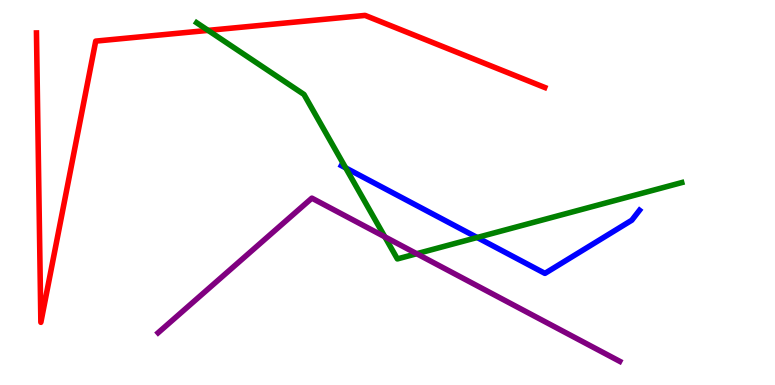[{'lines': ['blue', 'red'], 'intersections': []}, {'lines': ['green', 'red'], 'intersections': [{'x': 2.69, 'y': 9.21}]}, {'lines': ['purple', 'red'], 'intersections': []}, {'lines': ['blue', 'green'], 'intersections': [{'x': 4.46, 'y': 5.64}, {'x': 6.16, 'y': 3.83}]}, {'lines': ['blue', 'purple'], 'intersections': []}, {'lines': ['green', 'purple'], 'intersections': [{'x': 4.97, 'y': 3.85}, {'x': 5.38, 'y': 3.41}]}]